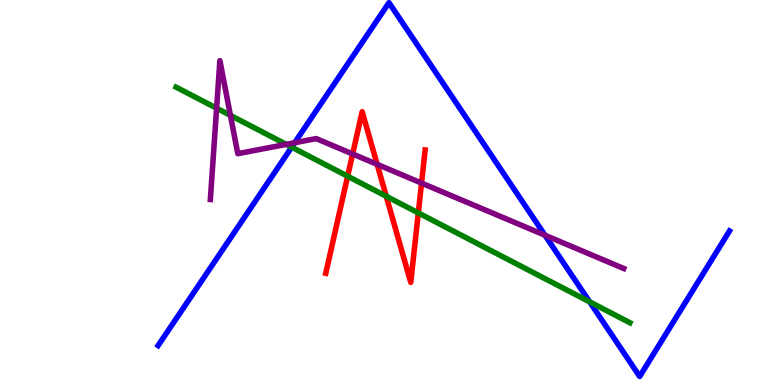[{'lines': ['blue', 'red'], 'intersections': []}, {'lines': ['green', 'red'], 'intersections': [{'x': 4.49, 'y': 5.42}, {'x': 4.98, 'y': 4.9}, {'x': 5.4, 'y': 4.47}]}, {'lines': ['purple', 'red'], 'intersections': [{'x': 4.55, 'y': 6.0}, {'x': 4.87, 'y': 5.73}, {'x': 5.44, 'y': 5.24}]}, {'lines': ['blue', 'green'], 'intersections': [{'x': 3.76, 'y': 6.18}, {'x': 7.61, 'y': 2.16}]}, {'lines': ['blue', 'purple'], 'intersections': [{'x': 3.8, 'y': 6.29}, {'x': 7.03, 'y': 3.89}]}, {'lines': ['green', 'purple'], 'intersections': [{'x': 2.8, 'y': 7.19}, {'x': 2.97, 'y': 7.0}, {'x': 3.69, 'y': 6.25}]}]